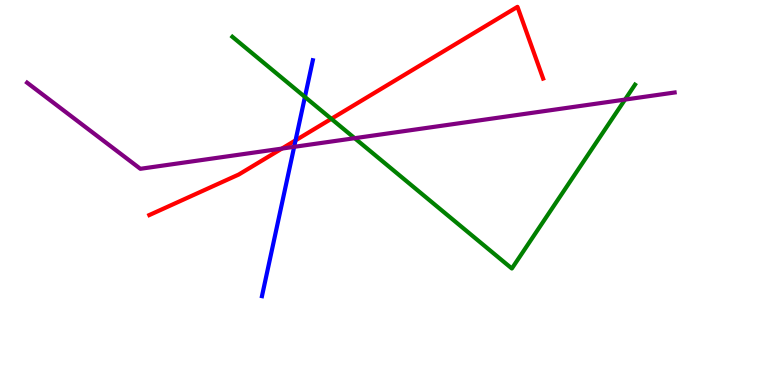[{'lines': ['blue', 'red'], 'intersections': [{'x': 3.81, 'y': 6.35}]}, {'lines': ['green', 'red'], 'intersections': [{'x': 4.28, 'y': 6.91}]}, {'lines': ['purple', 'red'], 'intersections': [{'x': 3.64, 'y': 6.14}]}, {'lines': ['blue', 'green'], 'intersections': [{'x': 3.93, 'y': 7.48}]}, {'lines': ['blue', 'purple'], 'intersections': [{'x': 3.8, 'y': 6.19}]}, {'lines': ['green', 'purple'], 'intersections': [{'x': 4.58, 'y': 6.41}, {'x': 8.06, 'y': 7.41}]}]